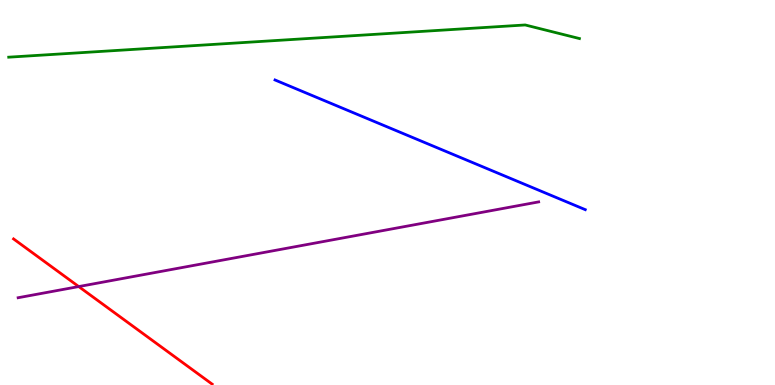[{'lines': ['blue', 'red'], 'intersections': []}, {'lines': ['green', 'red'], 'intersections': []}, {'lines': ['purple', 'red'], 'intersections': [{'x': 1.02, 'y': 2.56}]}, {'lines': ['blue', 'green'], 'intersections': []}, {'lines': ['blue', 'purple'], 'intersections': []}, {'lines': ['green', 'purple'], 'intersections': []}]